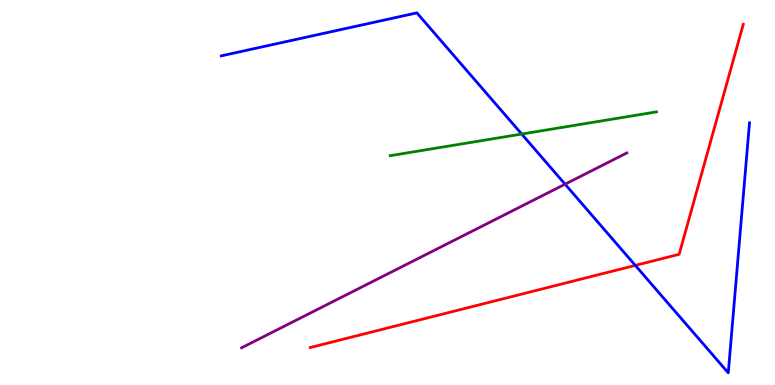[{'lines': ['blue', 'red'], 'intersections': [{'x': 8.2, 'y': 3.11}]}, {'lines': ['green', 'red'], 'intersections': []}, {'lines': ['purple', 'red'], 'intersections': []}, {'lines': ['blue', 'green'], 'intersections': [{'x': 6.73, 'y': 6.52}]}, {'lines': ['blue', 'purple'], 'intersections': [{'x': 7.29, 'y': 5.22}]}, {'lines': ['green', 'purple'], 'intersections': []}]